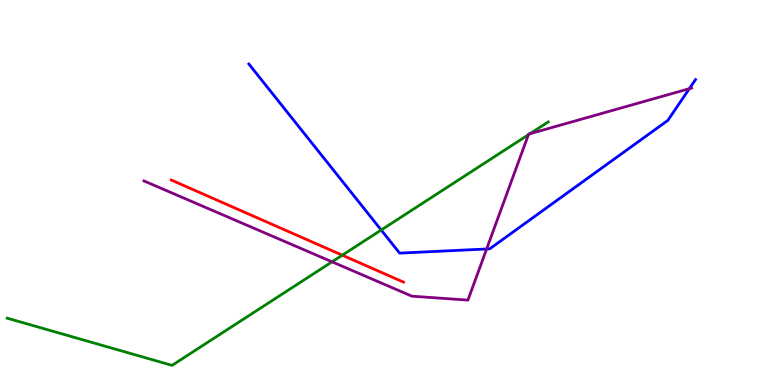[{'lines': ['blue', 'red'], 'intersections': []}, {'lines': ['green', 'red'], 'intersections': [{'x': 4.42, 'y': 3.37}]}, {'lines': ['purple', 'red'], 'intersections': []}, {'lines': ['blue', 'green'], 'intersections': [{'x': 4.92, 'y': 4.03}]}, {'lines': ['blue', 'purple'], 'intersections': [{'x': 6.28, 'y': 3.53}, {'x': 8.89, 'y': 7.7}]}, {'lines': ['green', 'purple'], 'intersections': [{'x': 4.28, 'y': 3.2}, {'x': 6.82, 'y': 6.5}, {'x': 6.84, 'y': 6.53}]}]